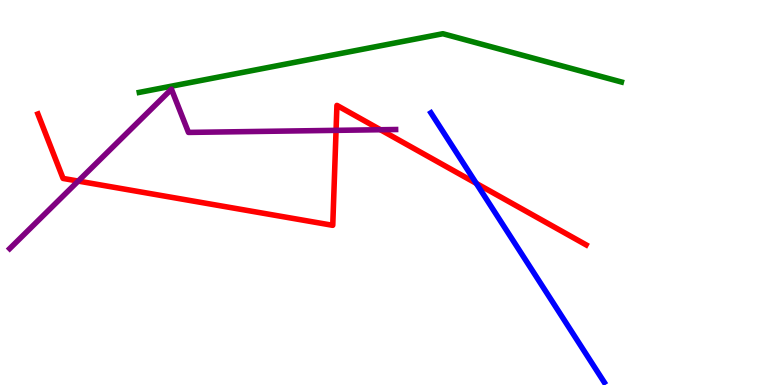[{'lines': ['blue', 'red'], 'intersections': [{'x': 6.15, 'y': 5.24}]}, {'lines': ['green', 'red'], 'intersections': []}, {'lines': ['purple', 'red'], 'intersections': [{'x': 1.01, 'y': 5.3}, {'x': 4.34, 'y': 6.61}, {'x': 4.91, 'y': 6.63}]}, {'lines': ['blue', 'green'], 'intersections': []}, {'lines': ['blue', 'purple'], 'intersections': []}, {'lines': ['green', 'purple'], 'intersections': []}]